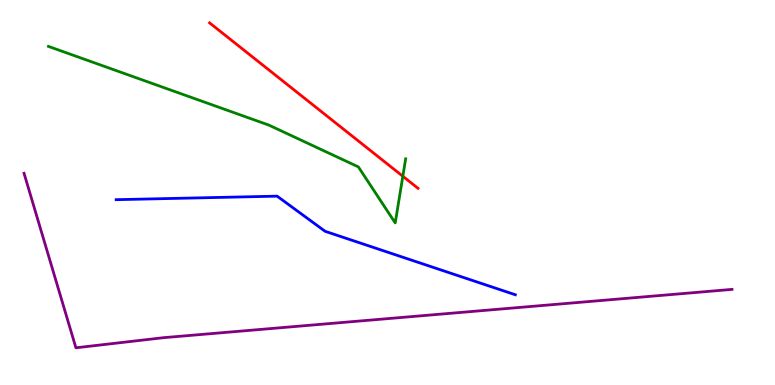[{'lines': ['blue', 'red'], 'intersections': []}, {'lines': ['green', 'red'], 'intersections': [{'x': 5.2, 'y': 5.42}]}, {'lines': ['purple', 'red'], 'intersections': []}, {'lines': ['blue', 'green'], 'intersections': []}, {'lines': ['blue', 'purple'], 'intersections': []}, {'lines': ['green', 'purple'], 'intersections': []}]